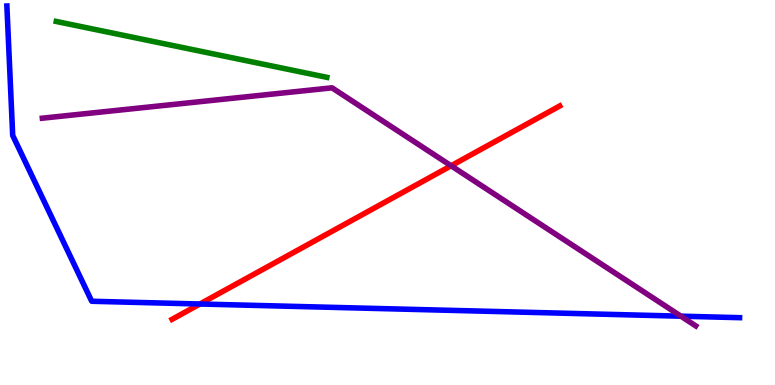[{'lines': ['blue', 'red'], 'intersections': [{'x': 2.58, 'y': 2.1}]}, {'lines': ['green', 'red'], 'intersections': []}, {'lines': ['purple', 'red'], 'intersections': [{'x': 5.82, 'y': 5.69}]}, {'lines': ['blue', 'green'], 'intersections': []}, {'lines': ['blue', 'purple'], 'intersections': [{'x': 8.79, 'y': 1.79}]}, {'lines': ['green', 'purple'], 'intersections': []}]